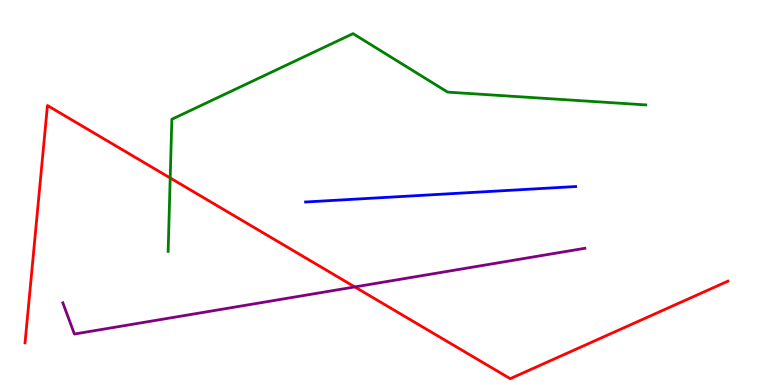[{'lines': ['blue', 'red'], 'intersections': []}, {'lines': ['green', 'red'], 'intersections': [{'x': 2.2, 'y': 5.38}]}, {'lines': ['purple', 'red'], 'intersections': [{'x': 4.58, 'y': 2.55}]}, {'lines': ['blue', 'green'], 'intersections': []}, {'lines': ['blue', 'purple'], 'intersections': []}, {'lines': ['green', 'purple'], 'intersections': []}]